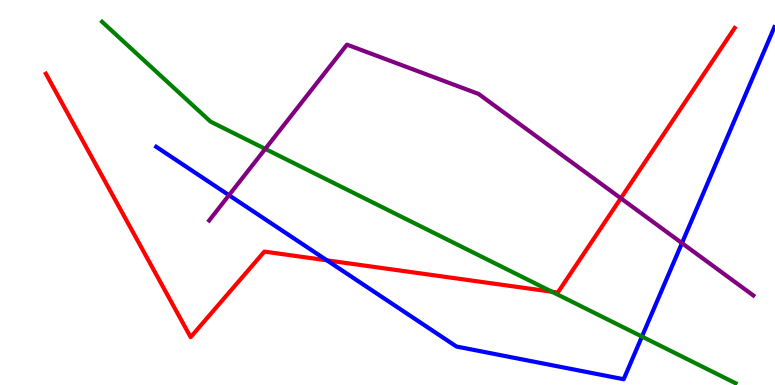[{'lines': ['blue', 'red'], 'intersections': [{'x': 4.22, 'y': 3.24}]}, {'lines': ['green', 'red'], 'intersections': [{'x': 7.12, 'y': 2.42}]}, {'lines': ['purple', 'red'], 'intersections': [{'x': 8.01, 'y': 4.85}]}, {'lines': ['blue', 'green'], 'intersections': [{'x': 8.28, 'y': 1.26}]}, {'lines': ['blue', 'purple'], 'intersections': [{'x': 2.95, 'y': 4.93}, {'x': 8.8, 'y': 3.69}]}, {'lines': ['green', 'purple'], 'intersections': [{'x': 3.42, 'y': 6.13}]}]